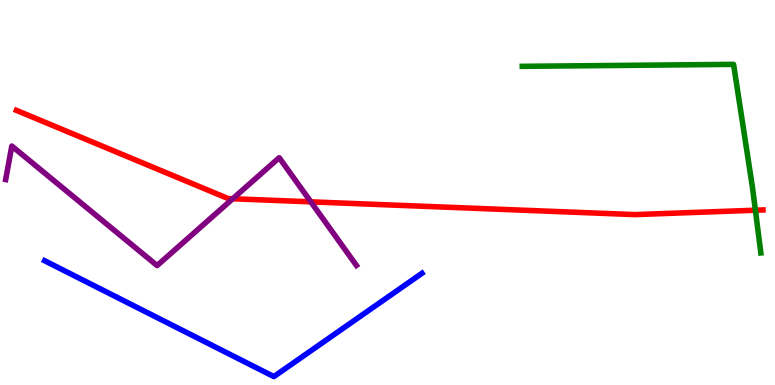[{'lines': ['blue', 'red'], 'intersections': []}, {'lines': ['green', 'red'], 'intersections': [{'x': 9.75, 'y': 4.54}]}, {'lines': ['purple', 'red'], 'intersections': [{'x': 3.0, 'y': 4.84}, {'x': 4.01, 'y': 4.76}]}, {'lines': ['blue', 'green'], 'intersections': []}, {'lines': ['blue', 'purple'], 'intersections': []}, {'lines': ['green', 'purple'], 'intersections': []}]